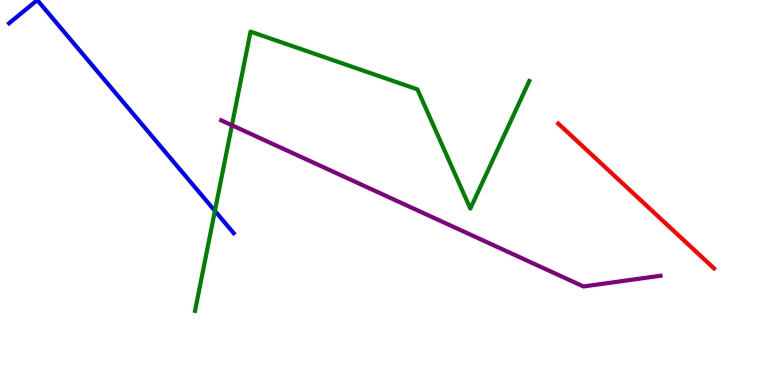[{'lines': ['blue', 'red'], 'intersections': []}, {'lines': ['green', 'red'], 'intersections': []}, {'lines': ['purple', 'red'], 'intersections': []}, {'lines': ['blue', 'green'], 'intersections': [{'x': 2.77, 'y': 4.52}]}, {'lines': ['blue', 'purple'], 'intersections': []}, {'lines': ['green', 'purple'], 'intersections': [{'x': 2.99, 'y': 6.75}]}]